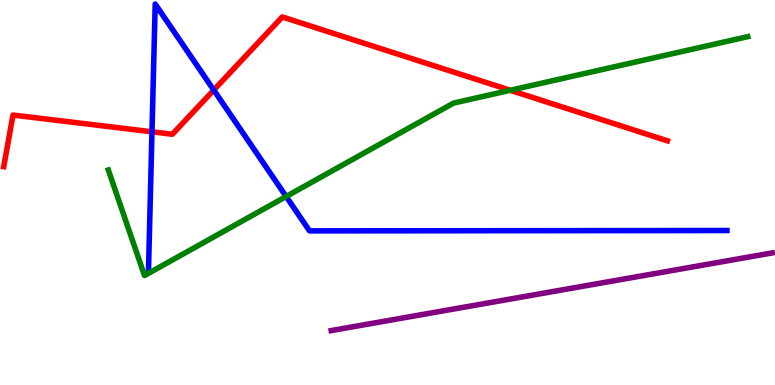[{'lines': ['blue', 'red'], 'intersections': [{'x': 1.96, 'y': 6.58}, {'x': 2.76, 'y': 7.66}]}, {'lines': ['green', 'red'], 'intersections': [{'x': 6.58, 'y': 7.66}]}, {'lines': ['purple', 'red'], 'intersections': []}, {'lines': ['blue', 'green'], 'intersections': [{'x': 3.69, 'y': 4.9}]}, {'lines': ['blue', 'purple'], 'intersections': []}, {'lines': ['green', 'purple'], 'intersections': []}]